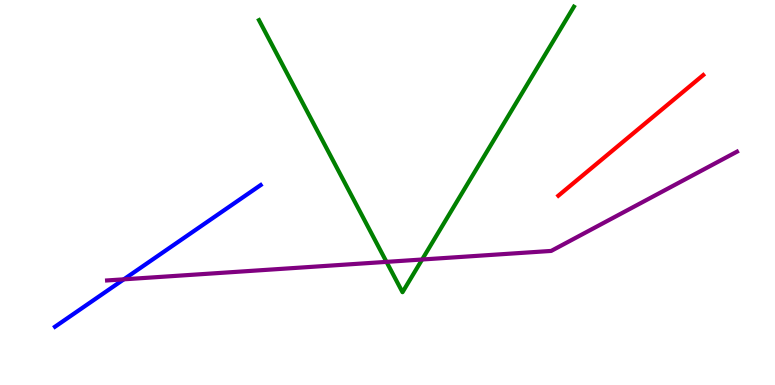[{'lines': ['blue', 'red'], 'intersections': []}, {'lines': ['green', 'red'], 'intersections': []}, {'lines': ['purple', 'red'], 'intersections': []}, {'lines': ['blue', 'green'], 'intersections': []}, {'lines': ['blue', 'purple'], 'intersections': [{'x': 1.6, 'y': 2.74}]}, {'lines': ['green', 'purple'], 'intersections': [{'x': 4.99, 'y': 3.2}, {'x': 5.45, 'y': 3.26}]}]